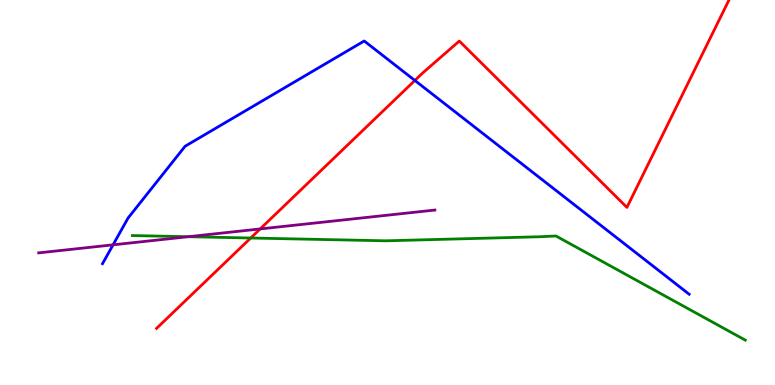[{'lines': ['blue', 'red'], 'intersections': [{'x': 5.35, 'y': 7.91}]}, {'lines': ['green', 'red'], 'intersections': [{'x': 3.24, 'y': 3.82}]}, {'lines': ['purple', 'red'], 'intersections': [{'x': 3.36, 'y': 4.05}]}, {'lines': ['blue', 'green'], 'intersections': []}, {'lines': ['blue', 'purple'], 'intersections': [{'x': 1.46, 'y': 3.64}]}, {'lines': ['green', 'purple'], 'intersections': [{'x': 2.43, 'y': 3.85}]}]